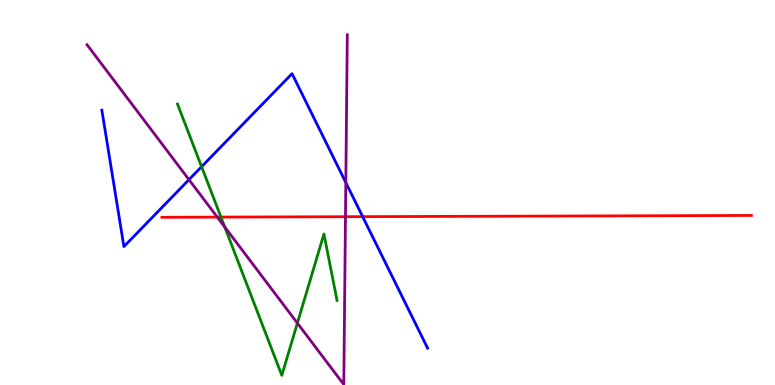[{'lines': ['blue', 'red'], 'intersections': [{'x': 4.68, 'y': 4.37}]}, {'lines': ['green', 'red'], 'intersections': [{'x': 2.85, 'y': 4.36}]}, {'lines': ['purple', 'red'], 'intersections': [{'x': 2.8, 'y': 4.36}, {'x': 4.46, 'y': 4.37}]}, {'lines': ['blue', 'green'], 'intersections': [{'x': 2.6, 'y': 5.67}]}, {'lines': ['blue', 'purple'], 'intersections': [{'x': 2.44, 'y': 5.33}, {'x': 4.46, 'y': 5.26}]}, {'lines': ['green', 'purple'], 'intersections': [{'x': 2.9, 'y': 4.1}, {'x': 3.84, 'y': 1.61}]}]